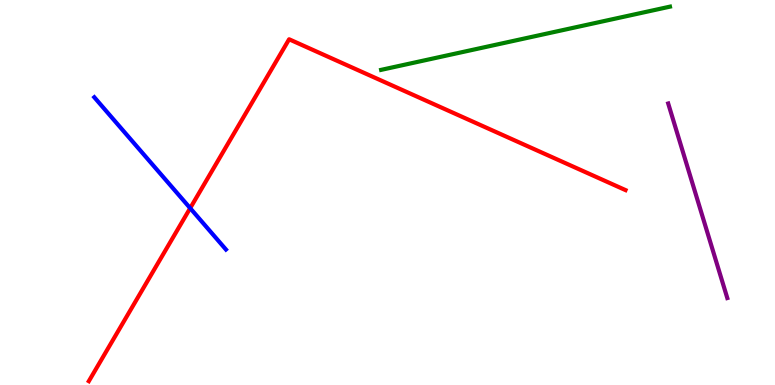[{'lines': ['blue', 'red'], 'intersections': [{'x': 2.45, 'y': 4.59}]}, {'lines': ['green', 'red'], 'intersections': []}, {'lines': ['purple', 'red'], 'intersections': []}, {'lines': ['blue', 'green'], 'intersections': []}, {'lines': ['blue', 'purple'], 'intersections': []}, {'lines': ['green', 'purple'], 'intersections': []}]